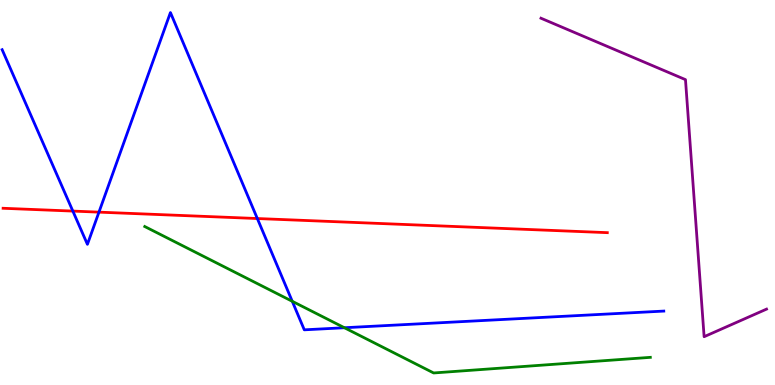[{'lines': ['blue', 'red'], 'intersections': [{'x': 0.94, 'y': 4.52}, {'x': 1.28, 'y': 4.49}, {'x': 3.32, 'y': 4.32}]}, {'lines': ['green', 'red'], 'intersections': []}, {'lines': ['purple', 'red'], 'intersections': []}, {'lines': ['blue', 'green'], 'intersections': [{'x': 3.77, 'y': 2.17}, {'x': 4.44, 'y': 1.49}]}, {'lines': ['blue', 'purple'], 'intersections': []}, {'lines': ['green', 'purple'], 'intersections': []}]